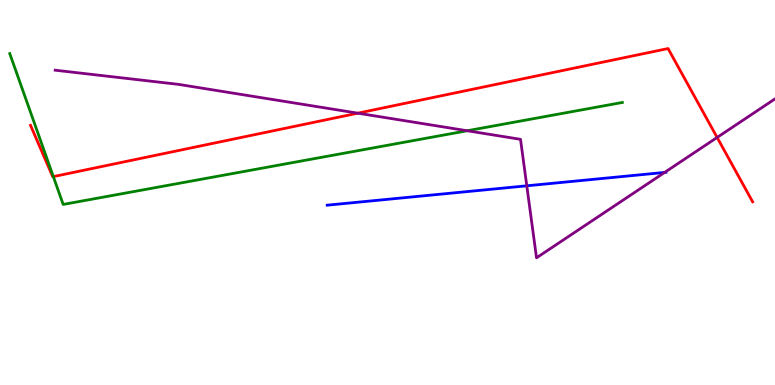[{'lines': ['blue', 'red'], 'intersections': []}, {'lines': ['green', 'red'], 'intersections': [{'x': 0.688, 'y': 5.41}]}, {'lines': ['purple', 'red'], 'intersections': [{'x': 4.62, 'y': 7.06}, {'x': 9.25, 'y': 6.43}]}, {'lines': ['blue', 'green'], 'intersections': []}, {'lines': ['blue', 'purple'], 'intersections': [{'x': 6.8, 'y': 5.17}, {'x': 8.58, 'y': 5.52}]}, {'lines': ['green', 'purple'], 'intersections': [{'x': 6.03, 'y': 6.6}]}]